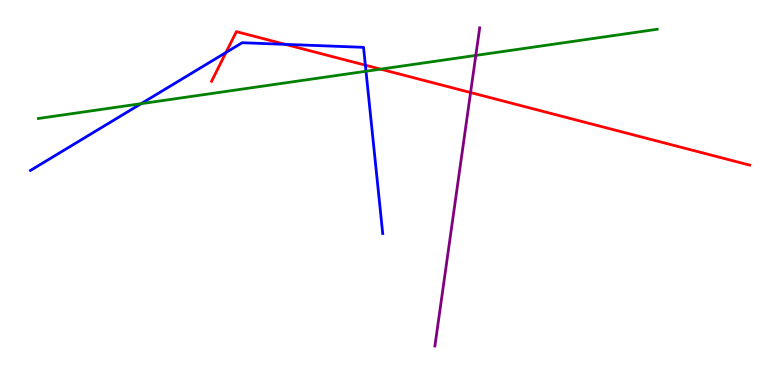[{'lines': ['blue', 'red'], 'intersections': [{'x': 2.92, 'y': 8.64}, {'x': 3.68, 'y': 8.85}, {'x': 4.71, 'y': 8.31}]}, {'lines': ['green', 'red'], 'intersections': [{'x': 4.91, 'y': 8.2}]}, {'lines': ['purple', 'red'], 'intersections': [{'x': 6.07, 'y': 7.6}]}, {'lines': ['blue', 'green'], 'intersections': [{'x': 1.82, 'y': 7.31}, {'x': 4.72, 'y': 8.15}]}, {'lines': ['blue', 'purple'], 'intersections': []}, {'lines': ['green', 'purple'], 'intersections': [{'x': 6.14, 'y': 8.56}]}]